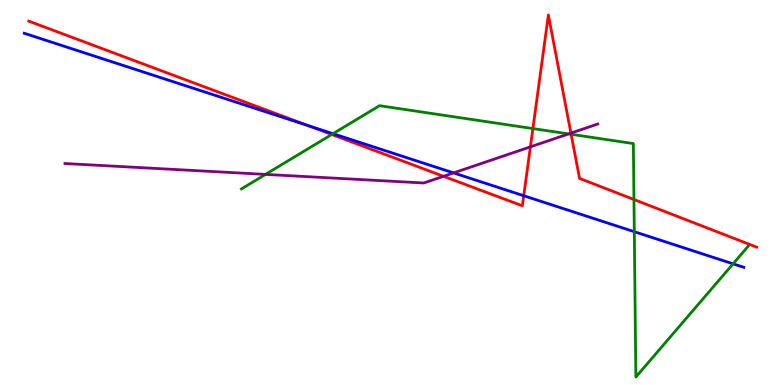[{'lines': ['blue', 'red'], 'intersections': [{'x': 3.96, 'y': 6.75}, {'x': 6.76, 'y': 4.92}]}, {'lines': ['green', 'red'], 'intersections': [{'x': 4.28, 'y': 6.51}, {'x': 6.88, 'y': 6.66}, {'x': 7.37, 'y': 6.51}, {'x': 8.18, 'y': 4.82}]}, {'lines': ['purple', 'red'], 'intersections': [{'x': 5.72, 'y': 5.42}, {'x': 6.84, 'y': 6.19}, {'x': 7.37, 'y': 6.54}]}, {'lines': ['blue', 'green'], 'intersections': [{'x': 4.3, 'y': 6.53}, {'x': 8.18, 'y': 3.98}, {'x': 9.46, 'y': 3.15}]}, {'lines': ['blue', 'purple'], 'intersections': [{'x': 5.85, 'y': 5.51}]}, {'lines': ['green', 'purple'], 'intersections': [{'x': 3.43, 'y': 5.47}, {'x': 7.34, 'y': 6.52}]}]